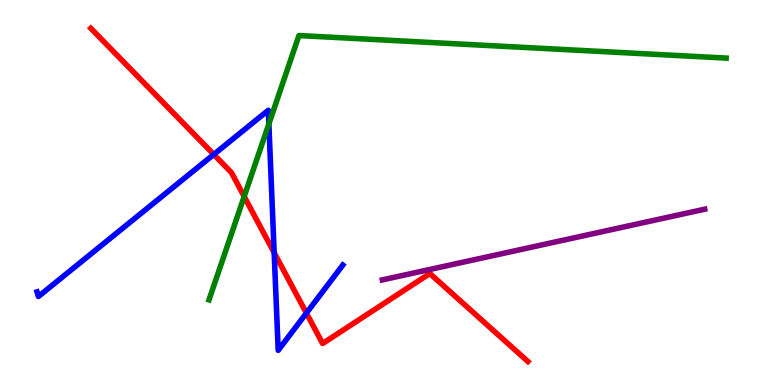[{'lines': ['blue', 'red'], 'intersections': [{'x': 2.76, 'y': 5.99}, {'x': 3.54, 'y': 3.44}, {'x': 3.95, 'y': 1.87}]}, {'lines': ['green', 'red'], 'intersections': [{'x': 3.15, 'y': 4.9}]}, {'lines': ['purple', 'red'], 'intersections': []}, {'lines': ['blue', 'green'], 'intersections': [{'x': 3.47, 'y': 6.78}]}, {'lines': ['blue', 'purple'], 'intersections': []}, {'lines': ['green', 'purple'], 'intersections': []}]